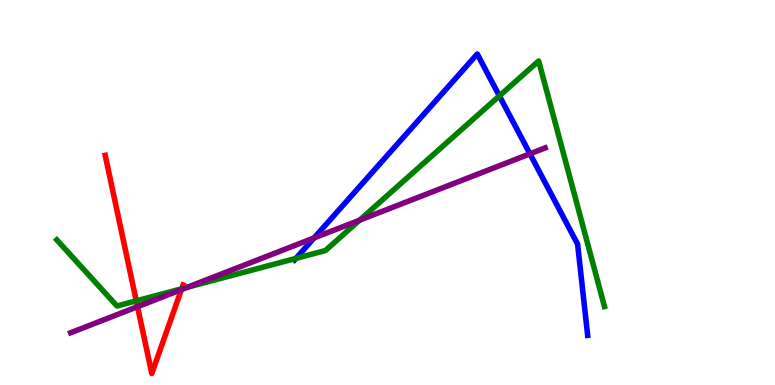[{'lines': ['blue', 'red'], 'intersections': []}, {'lines': ['green', 'red'], 'intersections': [{'x': 1.76, 'y': 2.19}, {'x': 2.34, 'y': 2.5}]}, {'lines': ['purple', 'red'], 'intersections': [{'x': 1.77, 'y': 2.03}, {'x': 2.34, 'y': 2.48}]}, {'lines': ['blue', 'green'], 'intersections': [{'x': 3.82, 'y': 3.29}, {'x': 6.44, 'y': 7.51}]}, {'lines': ['blue', 'purple'], 'intersections': [{'x': 4.05, 'y': 3.82}, {'x': 6.84, 'y': 6.0}]}, {'lines': ['green', 'purple'], 'intersections': [{'x': 2.42, 'y': 2.54}, {'x': 4.64, 'y': 4.28}]}]